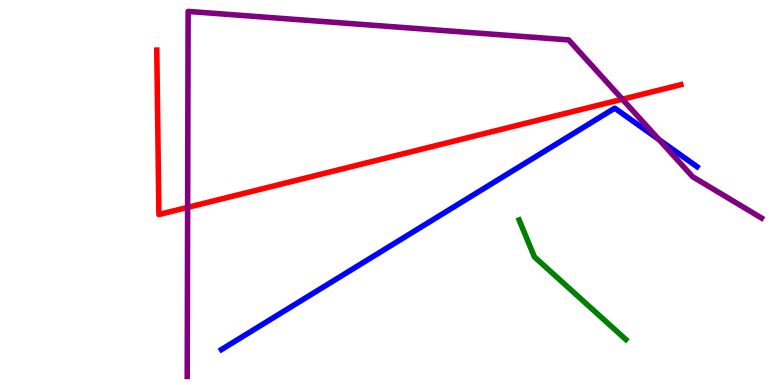[{'lines': ['blue', 'red'], 'intersections': []}, {'lines': ['green', 'red'], 'intersections': []}, {'lines': ['purple', 'red'], 'intersections': [{'x': 2.42, 'y': 4.61}, {'x': 8.03, 'y': 7.42}]}, {'lines': ['blue', 'green'], 'intersections': []}, {'lines': ['blue', 'purple'], 'intersections': [{'x': 8.5, 'y': 6.37}]}, {'lines': ['green', 'purple'], 'intersections': []}]